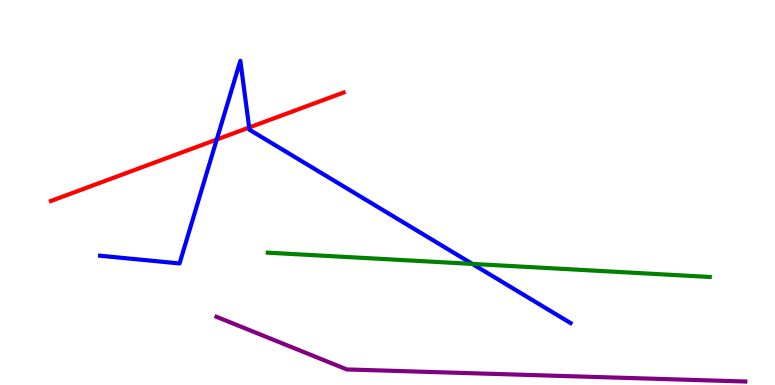[{'lines': ['blue', 'red'], 'intersections': [{'x': 2.8, 'y': 6.38}, {'x': 3.21, 'y': 6.69}]}, {'lines': ['green', 'red'], 'intersections': []}, {'lines': ['purple', 'red'], 'intersections': []}, {'lines': ['blue', 'green'], 'intersections': [{'x': 6.09, 'y': 3.15}]}, {'lines': ['blue', 'purple'], 'intersections': []}, {'lines': ['green', 'purple'], 'intersections': []}]